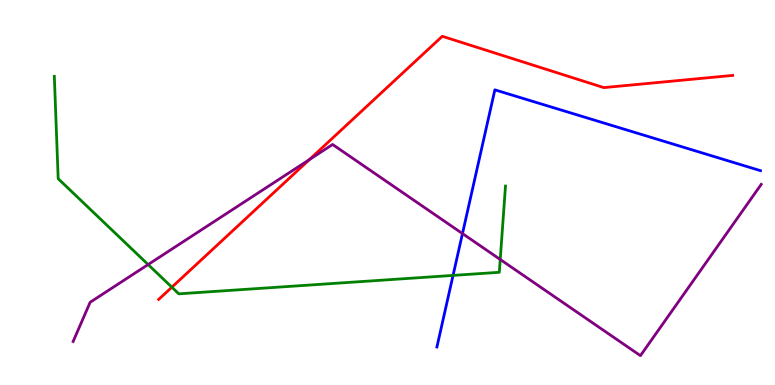[{'lines': ['blue', 'red'], 'intersections': []}, {'lines': ['green', 'red'], 'intersections': [{'x': 2.22, 'y': 2.54}]}, {'lines': ['purple', 'red'], 'intersections': [{'x': 3.99, 'y': 5.86}]}, {'lines': ['blue', 'green'], 'intersections': [{'x': 5.85, 'y': 2.85}]}, {'lines': ['blue', 'purple'], 'intersections': [{'x': 5.97, 'y': 3.93}]}, {'lines': ['green', 'purple'], 'intersections': [{'x': 1.91, 'y': 3.13}, {'x': 6.45, 'y': 3.26}]}]